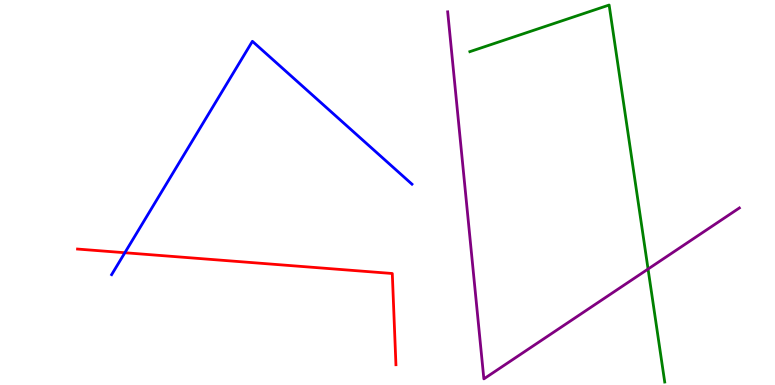[{'lines': ['blue', 'red'], 'intersections': [{'x': 1.61, 'y': 3.44}]}, {'lines': ['green', 'red'], 'intersections': []}, {'lines': ['purple', 'red'], 'intersections': []}, {'lines': ['blue', 'green'], 'intersections': []}, {'lines': ['blue', 'purple'], 'intersections': []}, {'lines': ['green', 'purple'], 'intersections': [{'x': 8.36, 'y': 3.01}]}]